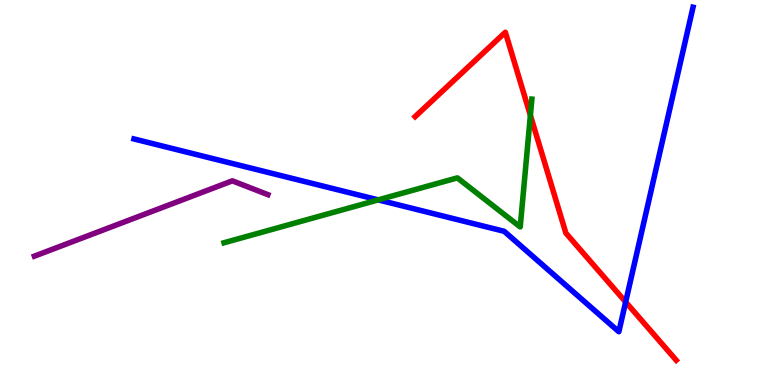[{'lines': ['blue', 'red'], 'intersections': [{'x': 8.07, 'y': 2.16}]}, {'lines': ['green', 'red'], 'intersections': [{'x': 6.84, 'y': 7.0}]}, {'lines': ['purple', 'red'], 'intersections': []}, {'lines': ['blue', 'green'], 'intersections': [{'x': 4.88, 'y': 4.81}]}, {'lines': ['blue', 'purple'], 'intersections': []}, {'lines': ['green', 'purple'], 'intersections': []}]